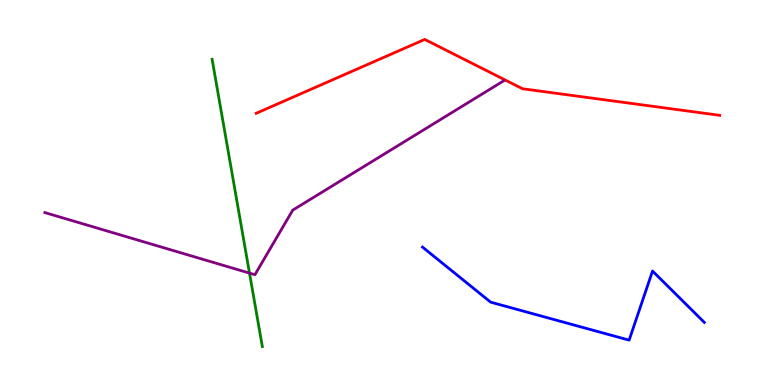[{'lines': ['blue', 'red'], 'intersections': []}, {'lines': ['green', 'red'], 'intersections': []}, {'lines': ['purple', 'red'], 'intersections': []}, {'lines': ['blue', 'green'], 'intersections': []}, {'lines': ['blue', 'purple'], 'intersections': []}, {'lines': ['green', 'purple'], 'intersections': [{'x': 3.22, 'y': 2.91}]}]